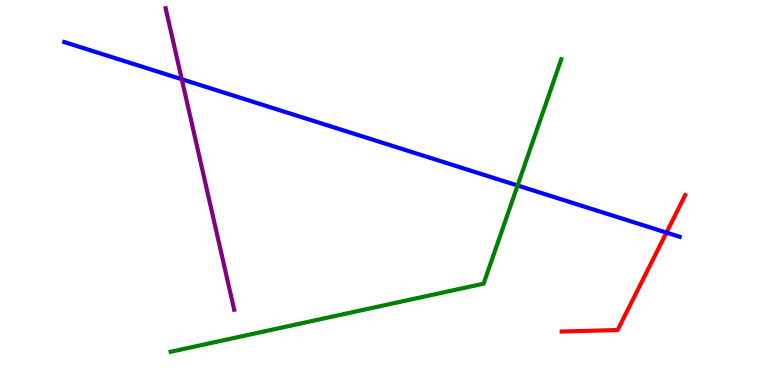[{'lines': ['blue', 'red'], 'intersections': [{'x': 8.6, 'y': 3.96}]}, {'lines': ['green', 'red'], 'intersections': []}, {'lines': ['purple', 'red'], 'intersections': []}, {'lines': ['blue', 'green'], 'intersections': [{'x': 6.68, 'y': 5.18}]}, {'lines': ['blue', 'purple'], 'intersections': [{'x': 2.35, 'y': 7.94}]}, {'lines': ['green', 'purple'], 'intersections': []}]